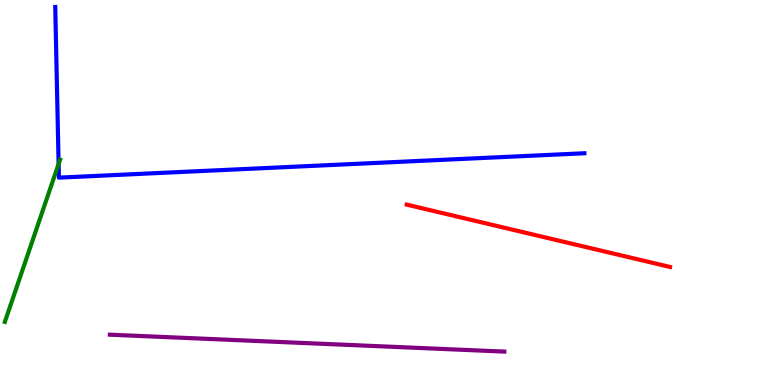[{'lines': ['blue', 'red'], 'intersections': []}, {'lines': ['green', 'red'], 'intersections': []}, {'lines': ['purple', 'red'], 'intersections': []}, {'lines': ['blue', 'green'], 'intersections': [{'x': 0.756, 'y': 5.74}]}, {'lines': ['blue', 'purple'], 'intersections': []}, {'lines': ['green', 'purple'], 'intersections': []}]